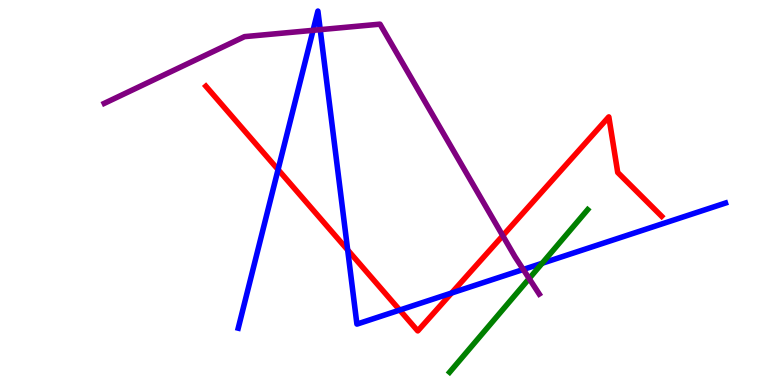[{'lines': ['blue', 'red'], 'intersections': [{'x': 3.59, 'y': 5.6}, {'x': 4.49, 'y': 3.51}, {'x': 5.16, 'y': 1.95}, {'x': 5.83, 'y': 2.39}]}, {'lines': ['green', 'red'], 'intersections': []}, {'lines': ['purple', 'red'], 'intersections': [{'x': 6.49, 'y': 3.88}]}, {'lines': ['blue', 'green'], 'intersections': [{'x': 7.0, 'y': 3.16}]}, {'lines': ['blue', 'purple'], 'intersections': [{'x': 4.04, 'y': 9.21}, {'x': 4.13, 'y': 9.23}, {'x': 6.75, 'y': 3.0}]}, {'lines': ['green', 'purple'], 'intersections': [{'x': 6.83, 'y': 2.76}]}]